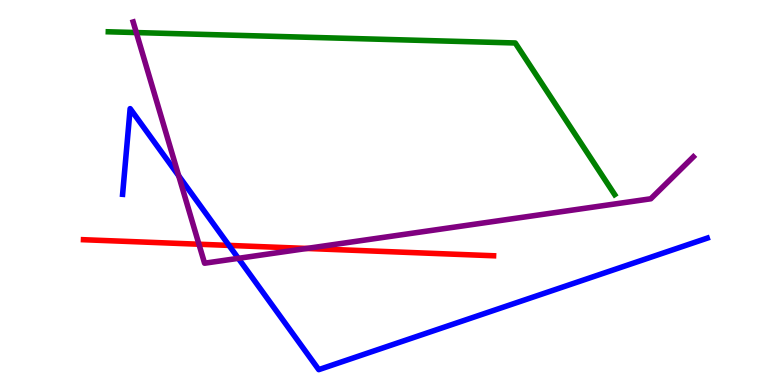[{'lines': ['blue', 'red'], 'intersections': [{'x': 2.95, 'y': 3.63}]}, {'lines': ['green', 'red'], 'intersections': []}, {'lines': ['purple', 'red'], 'intersections': [{'x': 2.57, 'y': 3.66}, {'x': 3.96, 'y': 3.55}]}, {'lines': ['blue', 'green'], 'intersections': []}, {'lines': ['blue', 'purple'], 'intersections': [{'x': 2.31, 'y': 5.43}, {'x': 3.08, 'y': 3.29}]}, {'lines': ['green', 'purple'], 'intersections': [{'x': 1.76, 'y': 9.15}]}]